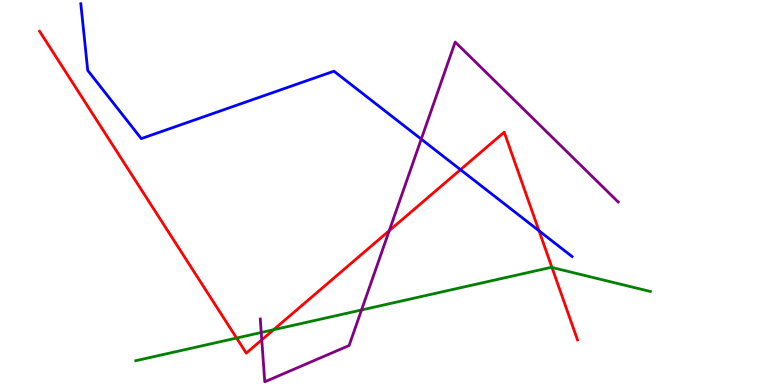[{'lines': ['blue', 'red'], 'intersections': [{'x': 5.94, 'y': 5.59}, {'x': 6.95, 'y': 4.01}]}, {'lines': ['green', 'red'], 'intersections': [{'x': 3.05, 'y': 1.22}, {'x': 3.53, 'y': 1.44}, {'x': 7.12, 'y': 3.05}]}, {'lines': ['purple', 'red'], 'intersections': [{'x': 3.38, 'y': 1.17}, {'x': 5.02, 'y': 4.01}]}, {'lines': ['blue', 'green'], 'intersections': []}, {'lines': ['blue', 'purple'], 'intersections': [{'x': 5.44, 'y': 6.39}]}, {'lines': ['green', 'purple'], 'intersections': [{'x': 3.37, 'y': 1.36}, {'x': 4.66, 'y': 1.95}]}]